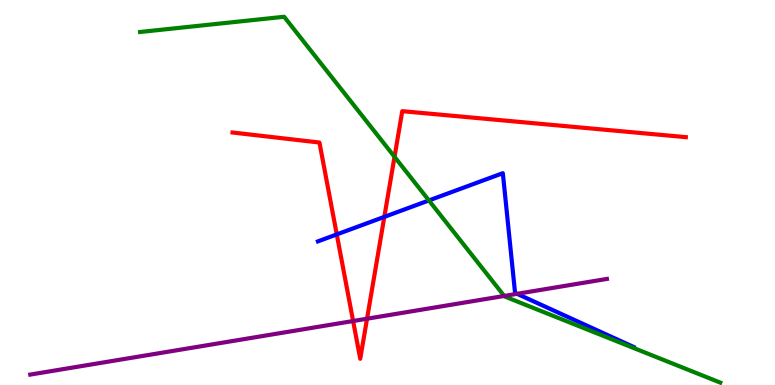[{'lines': ['blue', 'red'], 'intersections': [{'x': 4.35, 'y': 3.91}, {'x': 4.96, 'y': 4.37}]}, {'lines': ['green', 'red'], 'intersections': [{'x': 5.09, 'y': 5.93}]}, {'lines': ['purple', 'red'], 'intersections': [{'x': 4.56, 'y': 1.66}, {'x': 4.74, 'y': 1.72}]}, {'lines': ['blue', 'green'], 'intersections': [{'x': 5.53, 'y': 4.79}]}, {'lines': ['blue', 'purple'], 'intersections': [{'x': 6.67, 'y': 2.37}]}, {'lines': ['green', 'purple'], 'intersections': [{'x': 6.51, 'y': 2.31}]}]